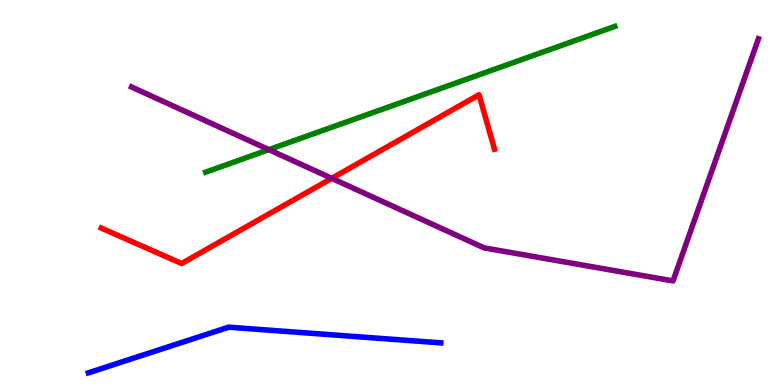[{'lines': ['blue', 'red'], 'intersections': []}, {'lines': ['green', 'red'], 'intersections': []}, {'lines': ['purple', 'red'], 'intersections': [{'x': 4.28, 'y': 5.37}]}, {'lines': ['blue', 'green'], 'intersections': []}, {'lines': ['blue', 'purple'], 'intersections': []}, {'lines': ['green', 'purple'], 'intersections': [{'x': 3.47, 'y': 6.11}]}]